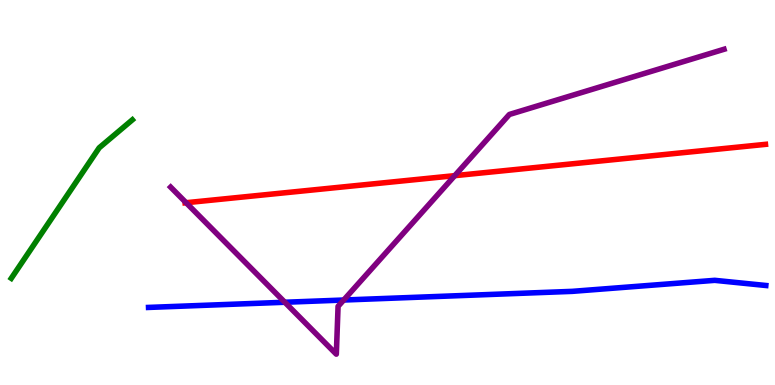[{'lines': ['blue', 'red'], 'intersections': []}, {'lines': ['green', 'red'], 'intersections': []}, {'lines': ['purple', 'red'], 'intersections': [{'x': 2.4, 'y': 4.73}, {'x': 5.87, 'y': 5.44}]}, {'lines': ['blue', 'green'], 'intersections': []}, {'lines': ['blue', 'purple'], 'intersections': [{'x': 3.68, 'y': 2.15}, {'x': 4.44, 'y': 2.21}]}, {'lines': ['green', 'purple'], 'intersections': []}]